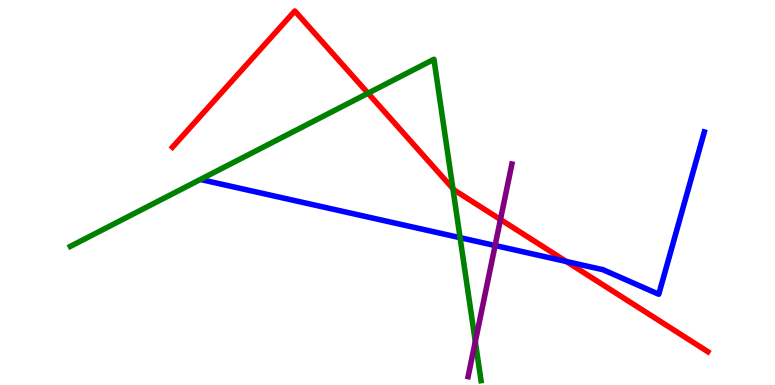[{'lines': ['blue', 'red'], 'intersections': [{'x': 7.31, 'y': 3.21}]}, {'lines': ['green', 'red'], 'intersections': [{'x': 4.75, 'y': 7.58}, {'x': 5.84, 'y': 5.1}]}, {'lines': ['purple', 'red'], 'intersections': [{'x': 6.46, 'y': 4.3}]}, {'lines': ['blue', 'green'], 'intersections': [{'x': 5.94, 'y': 3.83}]}, {'lines': ['blue', 'purple'], 'intersections': [{'x': 6.39, 'y': 3.62}]}, {'lines': ['green', 'purple'], 'intersections': [{'x': 6.13, 'y': 1.13}]}]